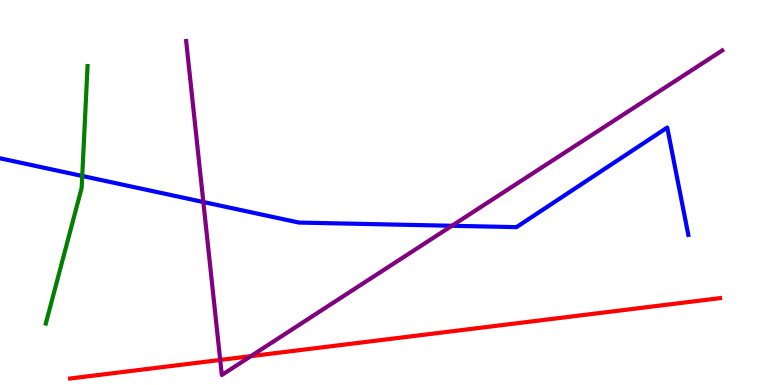[{'lines': ['blue', 'red'], 'intersections': []}, {'lines': ['green', 'red'], 'intersections': []}, {'lines': ['purple', 'red'], 'intersections': [{'x': 2.84, 'y': 0.651}, {'x': 3.24, 'y': 0.749}]}, {'lines': ['blue', 'green'], 'intersections': [{'x': 1.06, 'y': 5.43}]}, {'lines': ['blue', 'purple'], 'intersections': [{'x': 2.62, 'y': 4.75}, {'x': 5.83, 'y': 4.14}]}, {'lines': ['green', 'purple'], 'intersections': []}]